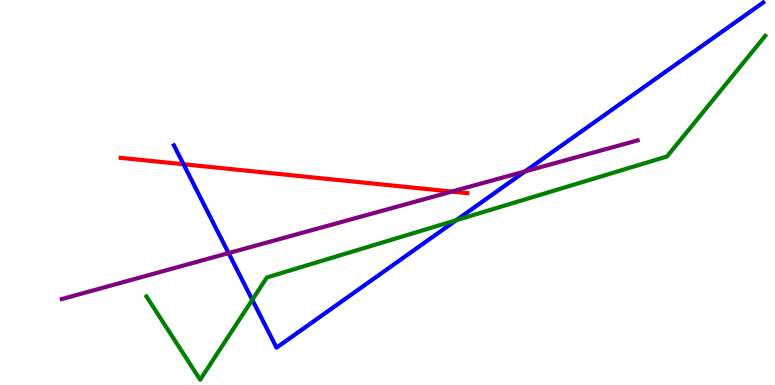[{'lines': ['blue', 'red'], 'intersections': [{'x': 2.37, 'y': 5.73}]}, {'lines': ['green', 'red'], 'intersections': []}, {'lines': ['purple', 'red'], 'intersections': [{'x': 5.83, 'y': 5.02}]}, {'lines': ['blue', 'green'], 'intersections': [{'x': 3.26, 'y': 2.21}, {'x': 5.89, 'y': 4.28}]}, {'lines': ['blue', 'purple'], 'intersections': [{'x': 2.95, 'y': 3.43}, {'x': 6.77, 'y': 5.55}]}, {'lines': ['green', 'purple'], 'intersections': []}]